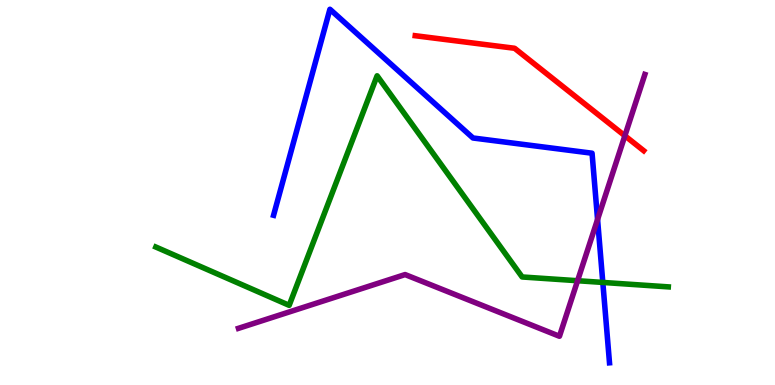[{'lines': ['blue', 'red'], 'intersections': []}, {'lines': ['green', 'red'], 'intersections': []}, {'lines': ['purple', 'red'], 'intersections': [{'x': 8.06, 'y': 6.47}]}, {'lines': ['blue', 'green'], 'intersections': [{'x': 7.78, 'y': 2.66}]}, {'lines': ['blue', 'purple'], 'intersections': [{'x': 7.71, 'y': 4.3}]}, {'lines': ['green', 'purple'], 'intersections': [{'x': 7.45, 'y': 2.71}]}]